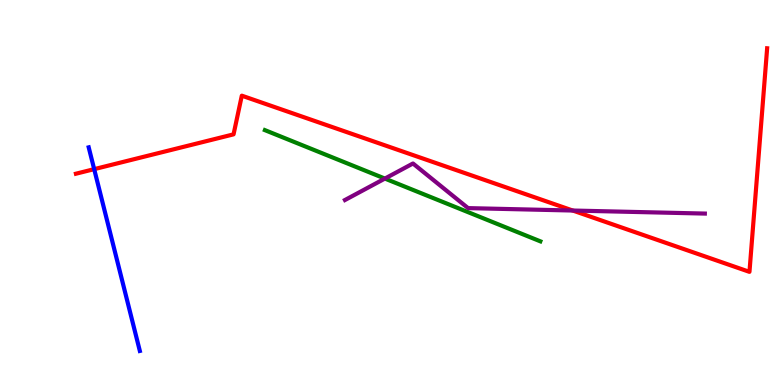[{'lines': ['blue', 'red'], 'intersections': [{'x': 1.22, 'y': 5.61}]}, {'lines': ['green', 'red'], 'intersections': []}, {'lines': ['purple', 'red'], 'intersections': [{'x': 7.39, 'y': 4.53}]}, {'lines': ['blue', 'green'], 'intersections': []}, {'lines': ['blue', 'purple'], 'intersections': []}, {'lines': ['green', 'purple'], 'intersections': [{'x': 4.97, 'y': 5.36}]}]